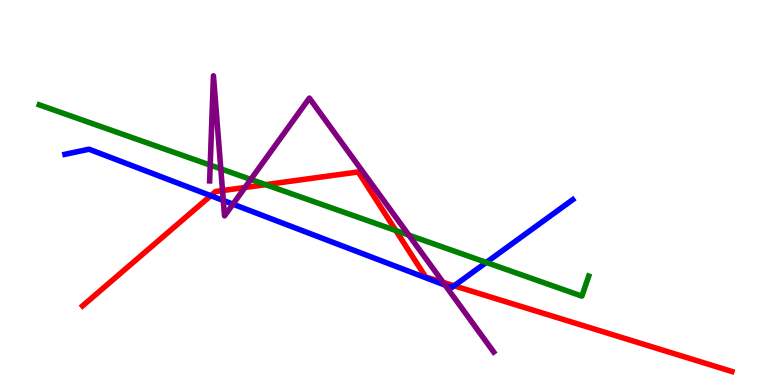[{'lines': ['blue', 'red'], 'intersections': [{'x': 2.72, 'y': 4.92}, {'x': 5.86, 'y': 2.58}]}, {'lines': ['green', 'red'], 'intersections': [{'x': 3.43, 'y': 5.2}, {'x': 5.11, 'y': 4.01}]}, {'lines': ['purple', 'red'], 'intersections': [{'x': 2.87, 'y': 5.05}, {'x': 3.16, 'y': 5.13}, {'x': 5.72, 'y': 2.66}]}, {'lines': ['blue', 'green'], 'intersections': [{'x': 6.27, 'y': 3.18}]}, {'lines': ['blue', 'purple'], 'intersections': [{'x': 2.88, 'y': 4.79}, {'x': 3.01, 'y': 4.7}, {'x': 5.74, 'y': 2.59}]}, {'lines': ['green', 'purple'], 'intersections': [{'x': 2.71, 'y': 5.71}, {'x': 2.85, 'y': 5.61}, {'x': 3.24, 'y': 5.34}, {'x': 5.27, 'y': 3.89}]}]